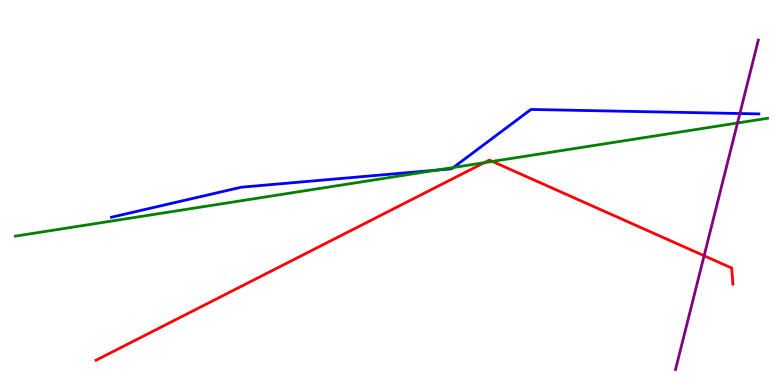[{'lines': ['blue', 'red'], 'intersections': []}, {'lines': ['green', 'red'], 'intersections': [{'x': 6.25, 'y': 5.77}, {'x': 6.35, 'y': 5.81}]}, {'lines': ['purple', 'red'], 'intersections': [{'x': 9.09, 'y': 3.36}]}, {'lines': ['blue', 'green'], 'intersections': [{'x': 5.64, 'y': 5.58}, {'x': 5.85, 'y': 5.65}]}, {'lines': ['blue', 'purple'], 'intersections': [{'x': 9.55, 'y': 7.05}]}, {'lines': ['green', 'purple'], 'intersections': [{'x': 9.52, 'y': 6.81}]}]